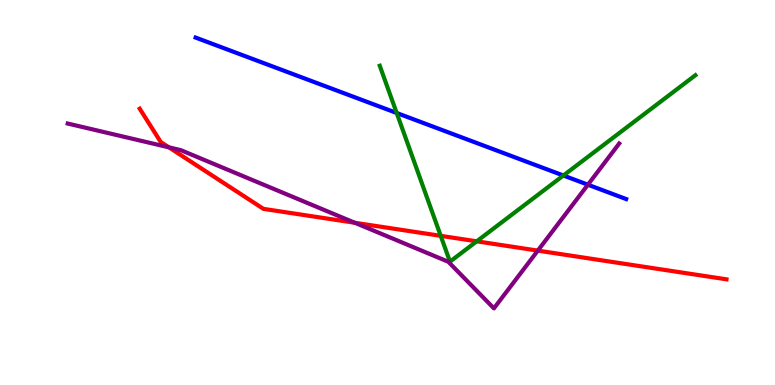[{'lines': ['blue', 'red'], 'intersections': []}, {'lines': ['green', 'red'], 'intersections': [{'x': 5.69, 'y': 3.87}, {'x': 6.15, 'y': 3.73}]}, {'lines': ['purple', 'red'], 'intersections': [{'x': 2.18, 'y': 6.17}, {'x': 4.58, 'y': 4.21}, {'x': 6.94, 'y': 3.49}]}, {'lines': ['blue', 'green'], 'intersections': [{'x': 5.12, 'y': 7.07}, {'x': 7.27, 'y': 5.44}]}, {'lines': ['blue', 'purple'], 'intersections': [{'x': 7.59, 'y': 5.2}]}, {'lines': ['green', 'purple'], 'intersections': []}]